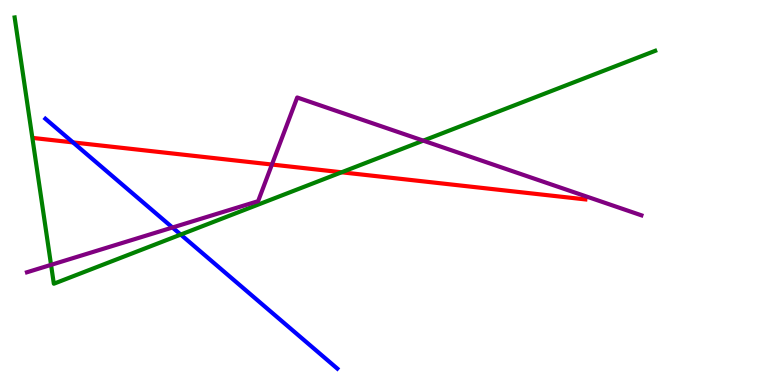[{'lines': ['blue', 'red'], 'intersections': [{'x': 0.942, 'y': 6.3}]}, {'lines': ['green', 'red'], 'intersections': [{'x': 4.41, 'y': 5.53}]}, {'lines': ['purple', 'red'], 'intersections': [{'x': 3.51, 'y': 5.73}]}, {'lines': ['blue', 'green'], 'intersections': [{'x': 2.33, 'y': 3.91}]}, {'lines': ['blue', 'purple'], 'intersections': [{'x': 2.23, 'y': 4.09}]}, {'lines': ['green', 'purple'], 'intersections': [{'x': 0.659, 'y': 3.12}, {'x': 5.46, 'y': 6.35}]}]